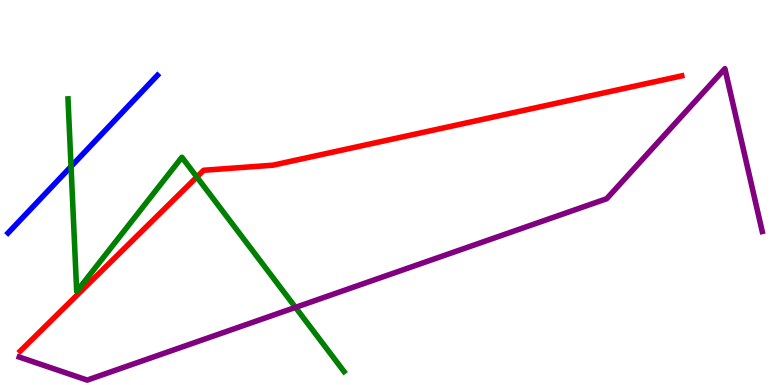[{'lines': ['blue', 'red'], 'intersections': []}, {'lines': ['green', 'red'], 'intersections': [{'x': 2.54, 'y': 5.4}]}, {'lines': ['purple', 'red'], 'intersections': []}, {'lines': ['blue', 'green'], 'intersections': [{'x': 0.917, 'y': 5.68}]}, {'lines': ['blue', 'purple'], 'intersections': []}, {'lines': ['green', 'purple'], 'intersections': [{'x': 3.81, 'y': 2.02}]}]